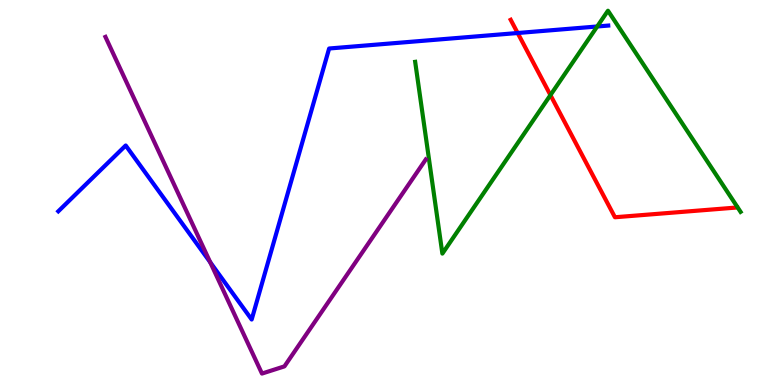[{'lines': ['blue', 'red'], 'intersections': [{'x': 6.68, 'y': 9.14}]}, {'lines': ['green', 'red'], 'intersections': [{'x': 7.1, 'y': 7.53}]}, {'lines': ['purple', 'red'], 'intersections': []}, {'lines': ['blue', 'green'], 'intersections': [{'x': 7.71, 'y': 9.31}]}, {'lines': ['blue', 'purple'], 'intersections': [{'x': 2.71, 'y': 3.19}]}, {'lines': ['green', 'purple'], 'intersections': []}]